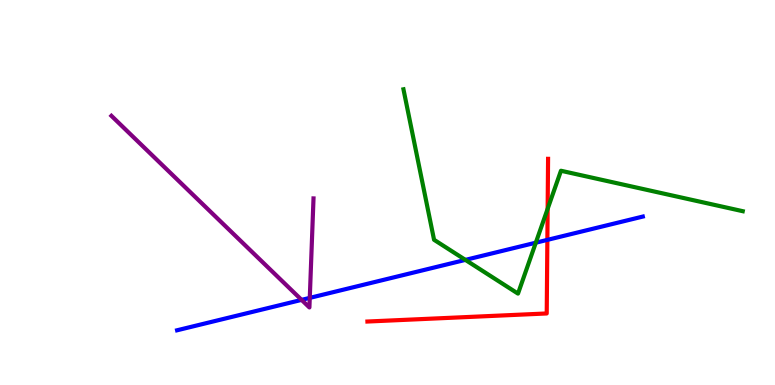[{'lines': ['blue', 'red'], 'intersections': [{'x': 7.06, 'y': 3.77}]}, {'lines': ['green', 'red'], 'intersections': [{'x': 7.07, 'y': 4.57}]}, {'lines': ['purple', 'red'], 'intersections': []}, {'lines': ['blue', 'green'], 'intersections': [{'x': 6.01, 'y': 3.25}, {'x': 6.91, 'y': 3.7}]}, {'lines': ['blue', 'purple'], 'intersections': [{'x': 3.89, 'y': 2.21}, {'x': 4.0, 'y': 2.26}]}, {'lines': ['green', 'purple'], 'intersections': []}]